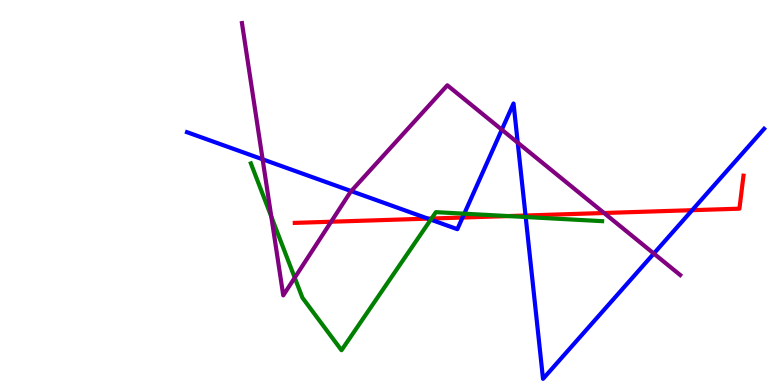[{'lines': ['blue', 'red'], 'intersections': [{'x': 5.52, 'y': 4.32}, {'x': 5.97, 'y': 4.35}, {'x': 6.78, 'y': 4.4}, {'x': 8.93, 'y': 4.54}]}, {'lines': ['green', 'red'], 'intersections': [{'x': 5.57, 'y': 4.32}, {'x': 6.56, 'y': 4.39}]}, {'lines': ['purple', 'red'], 'intersections': [{'x': 4.27, 'y': 4.24}, {'x': 7.79, 'y': 4.47}]}, {'lines': ['blue', 'green'], 'intersections': [{'x': 5.56, 'y': 4.3}, {'x': 5.99, 'y': 4.45}, {'x': 6.78, 'y': 4.36}]}, {'lines': ['blue', 'purple'], 'intersections': [{'x': 3.39, 'y': 5.86}, {'x': 4.53, 'y': 5.04}, {'x': 6.47, 'y': 6.63}, {'x': 6.68, 'y': 6.29}, {'x': 8.44, 'y': 3.41}]}, {'lines': ['green', 'purple'], 'intersections': [{'x': 3.5, 'y': 4.37}, {'x': 3.8, 'y': 2.79}]}]